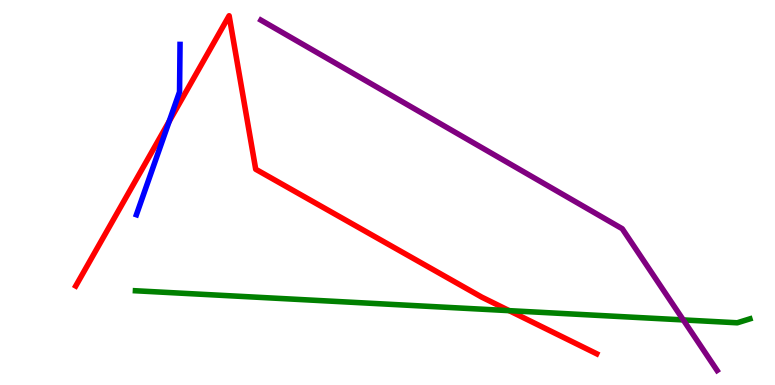[{'lines': ['blue', 'red'], 'intersections': [{'x': 2.18, 'y': 6.85}]}, {'lines': ['green', 'red'], 'intersections': [{'x': 6.57, 'y': 1.93}]}, {'lines': ['purple', 'red'], 'intersections': []}, {'lines': ['blue', 'green'], 'intersections': []}, {'lines': ['blue', 'purple'], 'intersections': []}, {'lines': ['green', 'purple'], 'intersections': [{'x': 8.82, 'y': 1.69}]}]